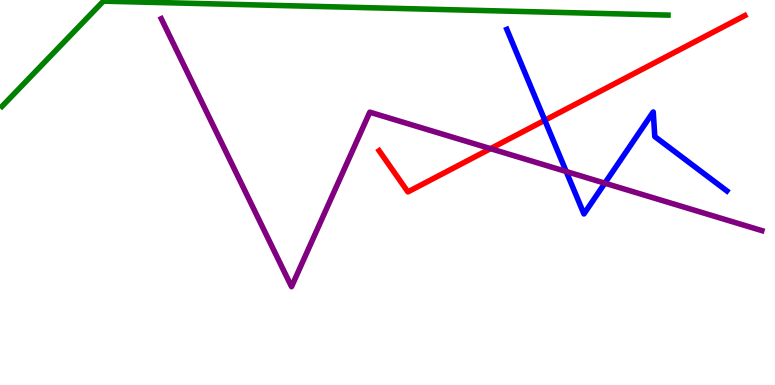[{'lines': ['blue', 'red'], 'intersections': [{'x': 7.03, 'y': 6.88}]}, {'lines': ['green', 'red'], 'intersections': []}, {'lines': ['purple', 'red'], 'intersections': [{'x': 6.33, 'y': 6.14}]}, {'lines': ['blue', 'green'], 'intersections': []}, {'lines': ['blue', 'purple'], 'intersections': [{'x': 7.31, 'y': 5.55}, {'x': 7.8, 'y': 5.24}]}, {'lines': ['green', 'purple'], 'intersections': []}]